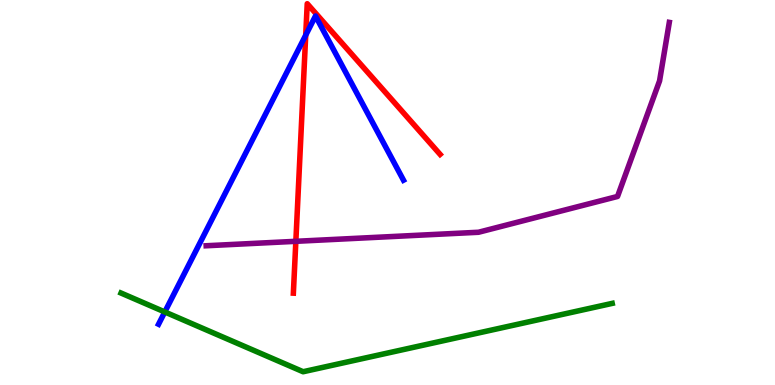[{'lines': ['blue', 'red'], 'intersections': [{'x': 3.94, 'y': 9.09}]}, {'lines': ['green', 'red'], 'intersections': []}, {'lines': ['purple', 'red'], 'intersections': [{'x': 3.82, 'y': 3.73}]}, {'lines': ['blue', 'green'], 'intersections': [{'x': 2.13, 'y': 1.9}]}, {'lines': ['blue', 'purple'], 'intersections': []}, {'lines': ['green', 'purple'], 'intersections': []}]